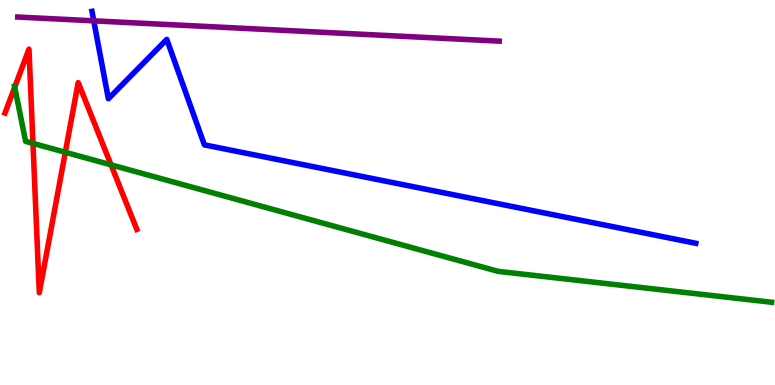[{'lines': ['blue', 'red'], 'intersections': []}, {'lines': ['green', 'red'], 'intersections': [{'x': 0.19, 'y': 7.74}, {'x': 0.425, 'y': 6.28}, {'x': 0.843, 'y': 6.04}, {'x': 1.43, 'y': 5.72}]}, {'lines': ['purple', 'red'], 'intersections': []}, {'lines': ['blue', 'green'], 'intersections': []}, {'lines': ['blue', 'purple'], 'intersections': [{'x': 1.21, 'y': 9.46}]}, {'lines': ['green', 'purple'], 'intersections': []}]